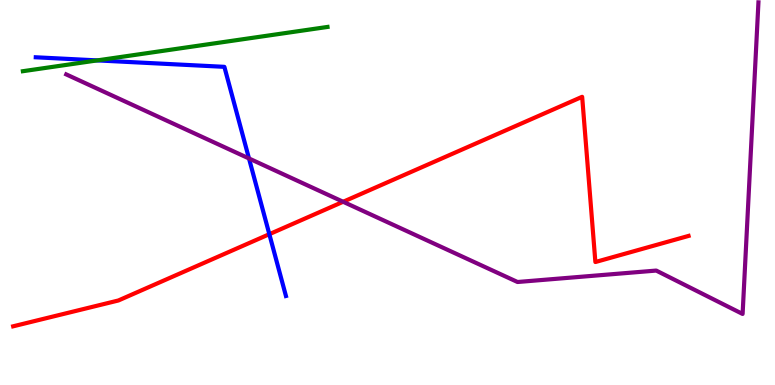[{'lines': ['blue', 'red'], 'intersections': [{'x': 3.48, 'y': 3.92}]}, {'lines': ['green', 'red'], 'intersections': []}, {'lines': ['purple', 'red'], 'intersections': [{'x': 4.43, 'y': 4.76}]}, {'lines': ['blue', 'green'], 'intersections': [{'x': 1.25, 'y': 8.43}]}, {'lines': ['blue', 'purple'], 'intersections': [{'x': 3.21, 'y': 5.88}]}, {'lines': ['green', 'purple'], 'intersections': []}]